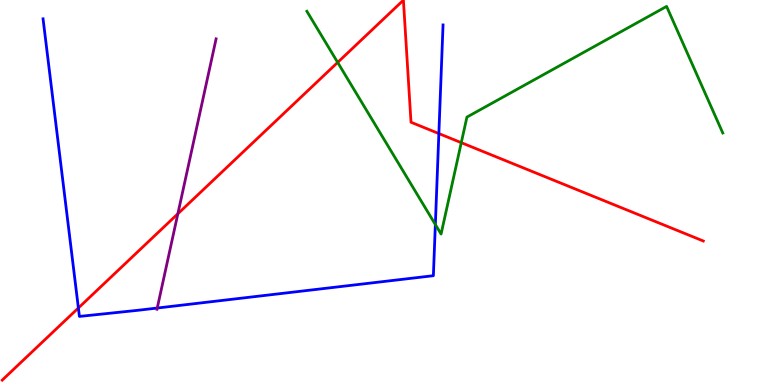[{'lines': ['blue', 'red'], 'intersections': [{'x': 1.01, 'y': 2.0}, {'x': 5.66, 'y': 6.53}]}, {'lines': ['green', 'red'], 'intersections': [{'x': 4.36, 'y': 8.38}, {'x': 5.95, 'y': 6.29}]}, {'lines': ['purple', 'red'], 'intersections': [{'x': 2.29, 'y': 4.45}]}, {'lines': ['blue', 'green'], 'intersections': [{'x': 5.62, 'y': 4.17}]}, {'lines': ['blue', 'purple'], 'intersections': [{'x': 2.03, 'y': 2.0}]}, {'lines': ['green', 'purple'], 'intersections': []}]